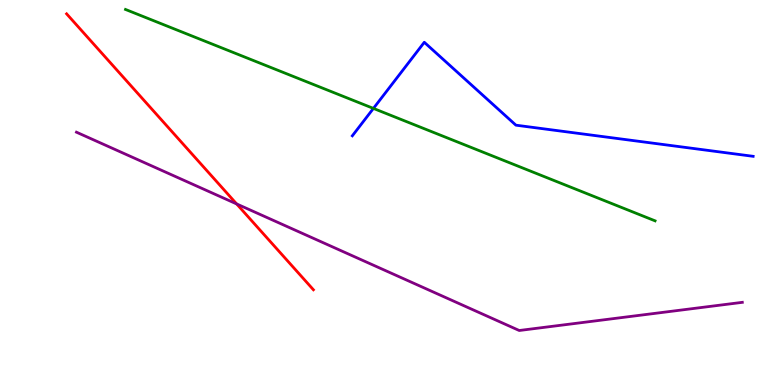[{'lines': ['blue', 'red'], 'intersections': []}, {'lines': ['green', 'red'], 'intersections': []}, {'lines': ['purple', 'red'], 'intersections': [{'x': 3.05, 'y': 4.7}]}, {'lines': ['blue', 'green'], 'intersections': [{'x': 4.82, 'y': 7.18}]}, {'lines': ['blue', 'purple'], 'intersections': []}, {'lines': ['green', 'purple'], 'intersections': []}]